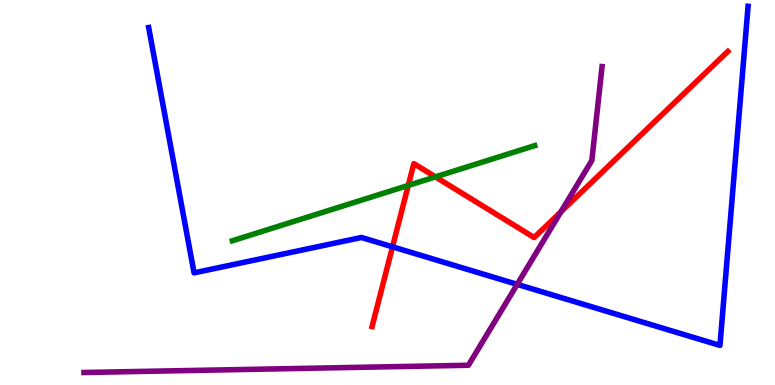[{'lines': ['blue', 'red'], 'intersections': [{'x': 5.06, 'y': 3.59}]}, {'lines': ['green', 'red'], 'intersections': [{'x': 5.27, 'y': 5.18}, {'x': 5.62, 'y': 5.41}]}, {'lines': ['purple', 'red'], 'intersections': [{'x': 7.24, 'y': 4.5}]}, {'lines': ['blue', 'green'], 'intersections': []}, {'lines': ['blue', 'purple'], 'intersections': [{'x': 6.67, 'y': 2.61}]}, {'lines': ['green', 'purple'], 'intersections': []}]